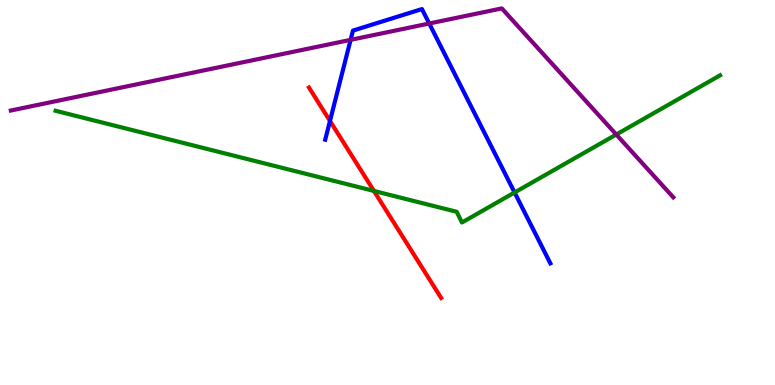[{'lines': ['blue', 'red'], 'intersections': [{'x': 4.26, 'y': 6.86}]}, {'lines': ['green', 'red'], 'intersections': [{'x': 4.82, 'y': 5.04}]}, {'lines': ['purple', 'red'], 'intersections': []}, {'lines': ['blue', 'green'], 'intersections': [{'x': 6.64, 'y': 5.0}]}, {'lines': ['blue', 'purple'], 'intersections': [{'x': 4.52, 'y': 8.96}, {'x': 5.54, 'y': 9.39}]}, {'lines': ['green', 'purple'], 'intersections': [{'x': 7.95, 'y': 6.51}]}]